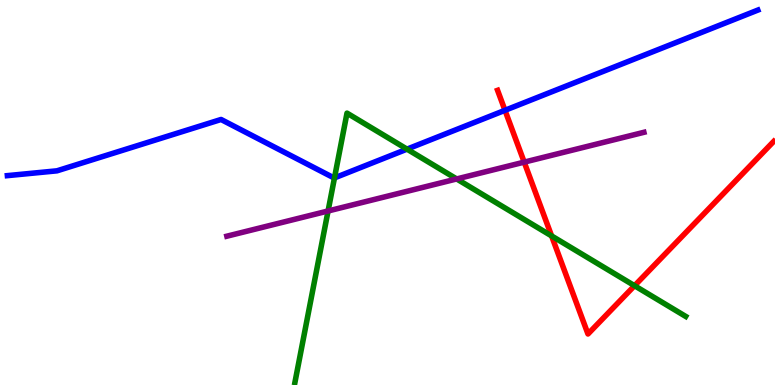[{'lines': ['blue', 'red'], 'intersections': [{'x': 6.52, 'y': 7.13}]}, {'lines': ['green', 'red'], 'intersections': [{'x': 7.12, 'y': 3.87}, {'x': 8.19, 'y': 2.58}]}, {'lines': ['purple', 'red'], 'intersections': [{'x': 6.76, 'y': 5.79}]}, {'lines': ['blue', 'green'], 'intersections': [{'x': 4.32, 'y': 5.38}, {'x': 5.25, 'y': 6.13}]}, {'lines': ['blue', 'purple'], 'intersections': []}, {'lines': ['green', 'purple'], 'intersections': [{'x': 4.23, 'y': 4.52}, {'x': 5.89, 'y': 5.35}]}]